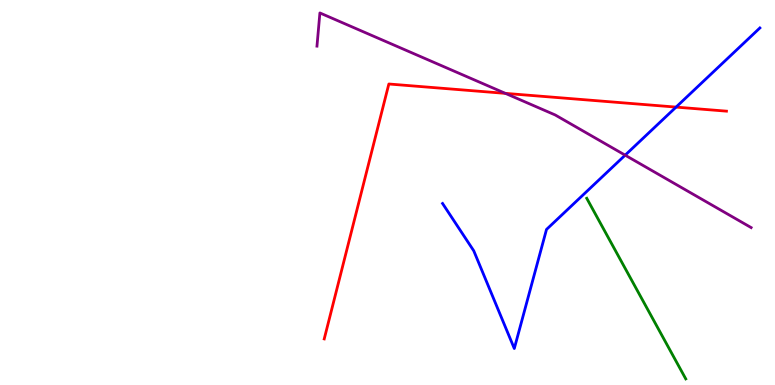[{'lines': ['blue', 'red'], 'intersections': [{'x': 8.72, 'y': 7.22}]}, {'lines': ['green', 'red'], 'intersections': []}, {'lines': ['purple', 'red'], 'intersections': [{'x': 6.52, 'y': 7.57}]}, {'lines': ['blue', 'green'], 'intersections': []}, {'lines': ['blue', 'purple'], 'intersections': [{'x': 8.07, 'y': 5.97}]}, {'lines': ['green', 'purple'], 'intersections': []}]